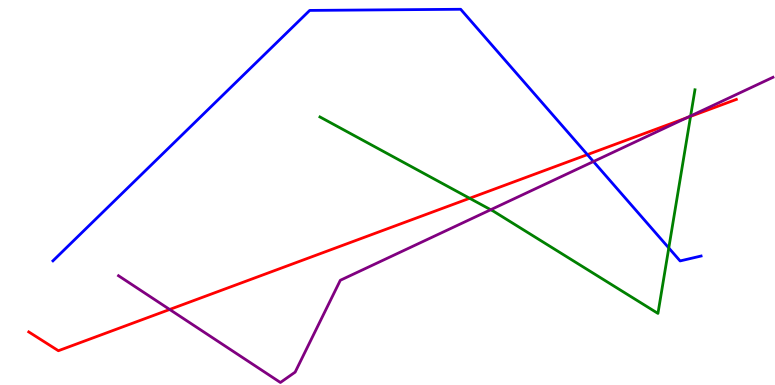[{'lines': ['blue', 'red'], 'intersections': [{'x': 7.58, 'y': 5.98}]}, {'lines': ['green', 'red'], 'intersections': [{'x': 6.06, 'y': 4.85}, {'x': 8.91, 'y': 6.98}]}, {'lines': ['purple', 'red'], 'intersections': [{'x': 2.19, 'y': 1.96}, {'x': 8.86, 'y': 6.94}]}, {'lines': ['blue', 'green'], 'intersections': [{'x': 8.63, 'y': 3.56}]}, {'lines': ['blue', 'purple'], 'intersections': [{'x': 7.66, 'y': 5.8}]}, {'lines': ['green', 'purple'], 'intersections': [{'x': 6.33, 'y': 4.55}, {'x': 8.91, 'y': 6.99}]}]